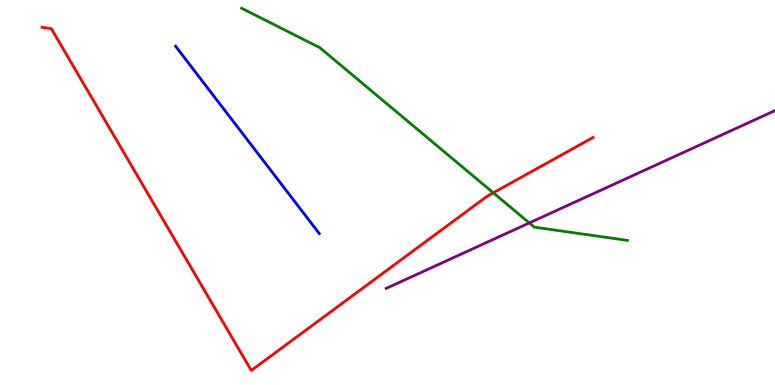[{'lines': ['blue', 'red'], 'intersections': []}, {'lines': ['green', 'red'], 'intersections': [{'x': 6.36, 'y': 4.99}]}, {'lines': ['purple', 'red'], 'intersections': []}, {'lines': ['blue', 'green'], 'intersections': []}, {'lines': ['blue', 'purple'], 'intersections': []}, {'lines': ['green', 'purple'], 'intersections': [{'x': 6.83, 'y': 4.21}]}]